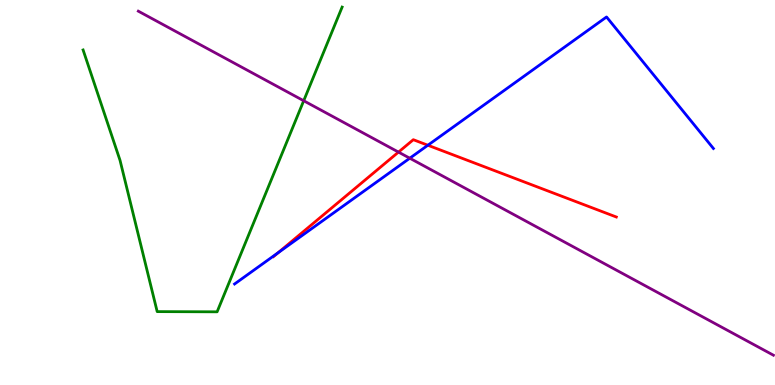[{'lines': ['blue', 'red'], 'intersections': [{'x': 3.59, 'y': 3.44}, {'x': 5.52, 'y': 6.23}]}, {'lines': ['green', 'red'], 'intersections': []}, {'lines': ['purple', 'red'], 'intersections': [{'x': 5.14, 'y': 6.05}]}, {'lines': ['blue', 'green'], 'intersections': []}, {'lines': ['blue', 'purple'], 'intersections': [{'x': 5.29, 'y': 5.89}]}, {'lines': ['green', 'purple'], 'intersections': [{'x': 3.92, 'y': 7.38}]}]